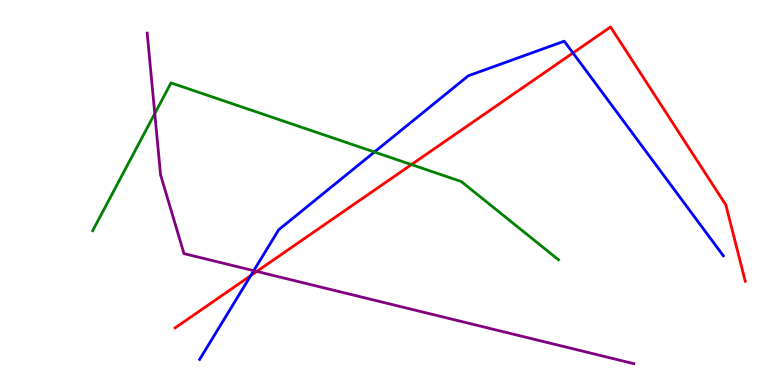[{'lines': ['blue', 'red'], 'intersections': [{'x': 3.24, 'y': 2.84}, {'x': 7.39, 'y': 8.62}]}, {'lines': ['green', 'red'], 'intersections': [{'x': 5.31, 'y': 5.73}]}, {'lines': ['purple', 'red'], 'intersections': [{'x': 3.31, 'y': 2.95}]}, {'lines': ['blue', 'green'], 'intersections': [{'x': 4.83, 'y': 6.05}]}, {'lines': ['blue', 'purple'], 'intersections': [{'x': 3.27, 'y': 2.97}]}, {'lines': ['green', 'purple'], 'intersections': [{'x': 2.0, 'y': 7.05}]}]